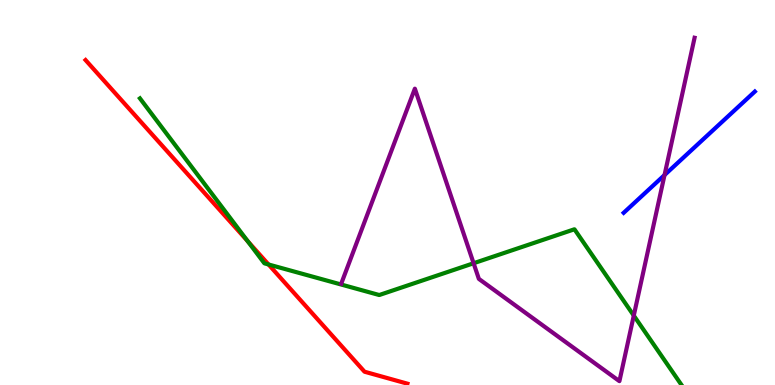[{'lines': ['blue', 'red'], 'intersections': []}, {'lines': ['green', 'red'], 'intersections': [{'x': 3.2, 'y': 3.74}, {'x': 3.46, 'y': 3.13}]}, {'lines': ['purple', 'red'], 'intersections': []}, {'lines': ['blue', 'green'], 'intersections': []}, {'lines': ['blue', 'purple'], 'intersections': [{'x': 8.57, 'y': 5.45}]}, {'lines': ['green', 'purple'], 'intersections': [{'x': 6.11, 'y': 3.16}, {'x': 8.18, 'y': 1.8}]}]